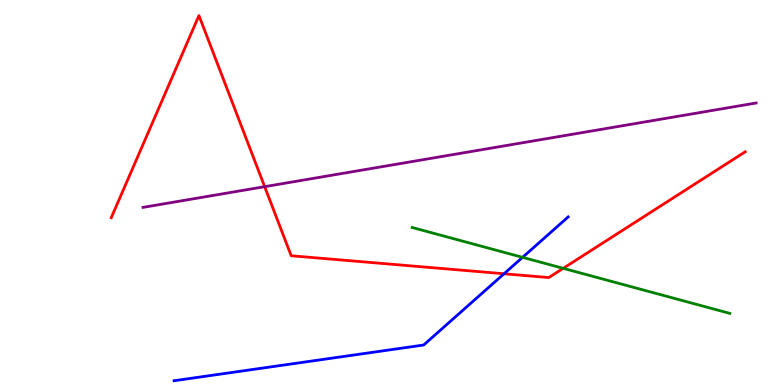[{'lines': ['blue', 'red'], 'intersections': [{'x': 6.5, 'y': 2.89}]}, {'lines': ['green', 'red'], 'intersections': [{'x': 7.27, 'y': 3.03}]}, {'lines': ['purple', 'red'], 'intersections': [{'x': 3.42, 'y': 5.15}]}, {'lines': ['blue', 'green'], 'intersections': [{'x': 6.74, 'y': 3.32}]}, {'lines': ['blue', 'purple'], 'intersections': []}, {'lines': ['green', 'purple'], 'intersections': []}]